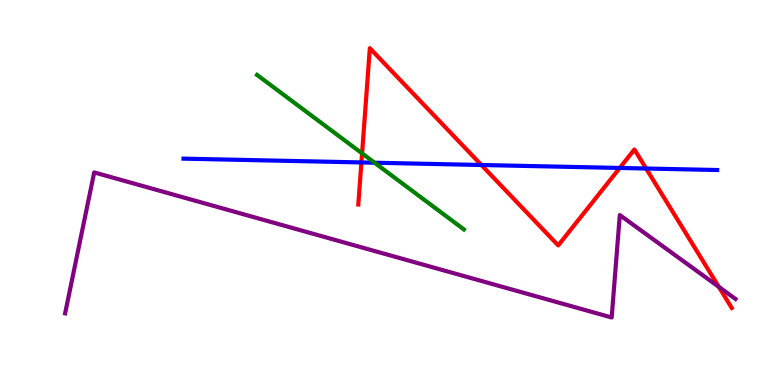[{'lines': ['blue', 'red'], 'intersections': [{'x': 4.66, 'y': 5.78}, {'x': 6.21, 'y': 5.71}, {'x': 8.0, 'y': 5.64}, {'x': 8.34, 'y': 5.62}]}, {'lines': ['green', 'red'], 'intersections': [{'x': 4.67, 'y': 6.02}]}, {'lines': ['purple', 'red'], 'intersections': [{'x': 9.28, 'y': 2.55}]}, {'lines': ['blue', 'green'], 'intersections': [{'x': 4.83, 'y': 5.77}]}, {'lines': ['blue', 'purple'], 'intersections': []}, {'lines': ['green', 'purple'], 'intersections': []}]